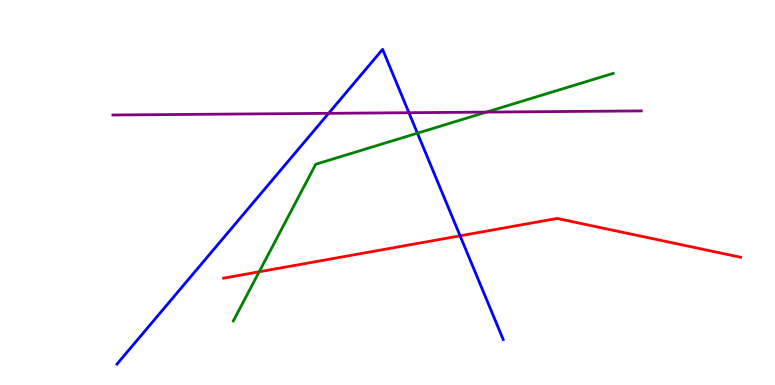[{'lines': ['blue', 'red'], 'intersections': [{'x': 5.94, 'y': 3.88}]}, {'lines': ['green', 'red'], 'intersections': [{'x': 3.34, 'y': 2.94}]}, {'lines': ['purple', 'red'], 'intersections': []}, {'lines': ['blue', 'green'], 'intersections': [{'x': 5.39, 'y': 6.54}]}, {'lines': ['blue', 'purple'], 'intersections': [{'x': 4.24, 'y': 7.06}, {'x': 5.28, 'y': 7.07}]}, {'lines': ['green', 'purple'], 'intersections': [{'x': 6.28, 'y': 7.09}]}]